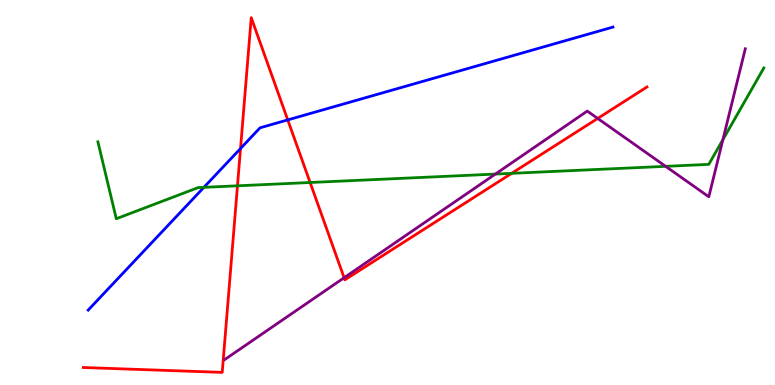[{'lines': ['blue', 'red'], 'intersections': [{'x': 3.1, 'y': 6.14}, {'x': 3.71, 'y': 6.89}]}, {'lines': ['green', 'red'], 'intersections': [{'x': 3.06, 'y': 5.17}, {'x': 4.0, 'y': 5.26}, {'x': 6.6, 'y': 5.5}]}, {'lines': ['purple', 'red'], 'intersections': [{'x': 4.44, 'y': 2.79}, {'x': 7.71, 'y': 6.92}]}, {'lines': ['blue', 'green'], 'intersections': [{'x': 2.63, 'y': 5.13}]}, {'lines': ['blue', 'purple'], 'intersections': []}, {'lines': ['green', 'purple'], 'intersections': [{'x': 6.39, 'y': 5.48}, {'x': 8.59, 'y': 5.68}, {'x': 9.33, 'y': 6.37}]}]